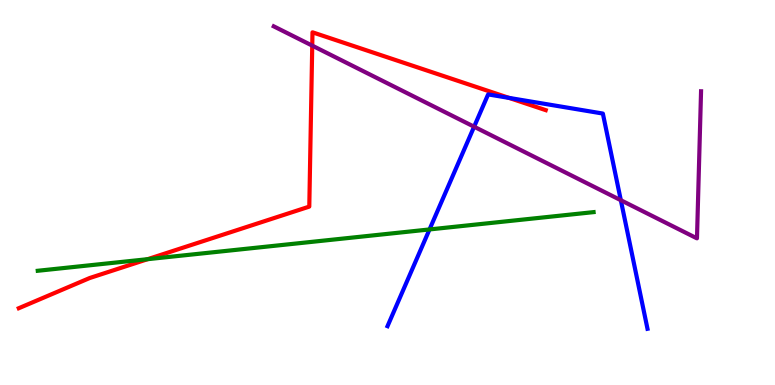[{'lines': ['blue', 'red'], 'intersections': [{'x': 6.57, 'y': 7.46}]}, {'lines': ['green', 'red'], 'intersections': [{'x': 1.9, 'y': 3.27}]}, {'lines': ['purple', 'red'], 'intersections': [{'x': 4.03, 'y': 8.81}]}, {'lines': ['blue', 'green'], 'intersections': [{'x': 5.54, 'y': 4.04}]}, {'lines': ['blue', 'purple'], 'intersections': [{'x': 6.12, 'y': 6.71}, {'x': 8.01, 'y': 4.8}]}, {'lines': ['green', 'purple'], 'intersections': []}]